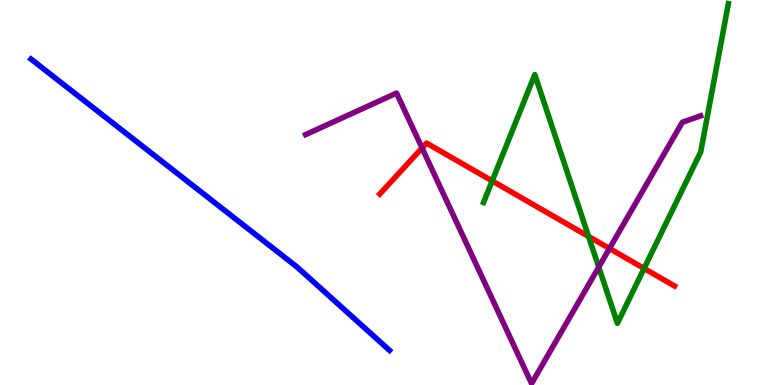[{'lines': ['blue', 'red'], 'intersections': []}, {'lines': ['green', 'red'], 'intersections': [{'x': 6.35, 'y': 5.3}, {'x': 7.59, 'y': 3.86}, {'x': 8.31, 'y': 3.03}]}, {'lines': ['purple', 'red'], 'intersections': [{'x': 5.45, 'y': 6.16}, {'x': 7.86, 'y': 3.55}]}, {'lines': ['blue', 'green'], 'intersections': []}, {'lines': ['blue', 'purple'], 'intersections': []}, {'lines': ['green', 'purple'], 'intersections': [{'x': 7.73, 'y': 3.06}]}]